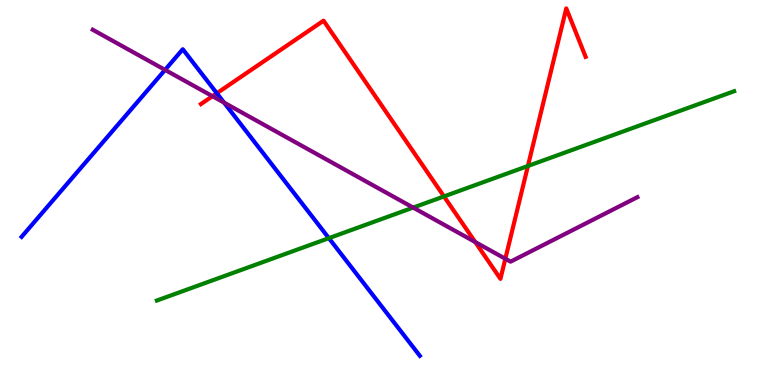[{'lines': ['blue', 'red'], 'intersections': [{'x': 2.8, 'y': 7.58}]}, {'lines': ['green', 'red'], 'intersections': [{'x': 5.73, 'y': 4.9}, {'x': 6.81, 'y': 5.69}]}, {'lines': ['purple', 'red'], 'intersections': [{'x': 2.74, 'y': 7.5}, {'x': 6.13, 'y': 3.71}, {'x': 6.52, 'y': 3.28}]}, {'lines': ['blue', 'green'], 'intersections': [{'x': 4.24, 'y': 3.81}]}, {'lines': ['blue', 'purple'], 'intersections': [{'x': 2.13, 'y': 8.18}, {'x': 2.89, 'y': 7.33}]}, {'lines': ['green', 'purple'], 'intersections': [{'x': 5.33, 'y': 4.61}]}]